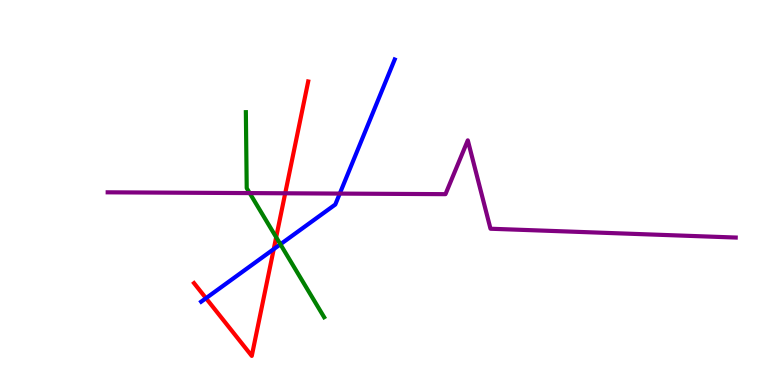[{'lines': ['blue', 'red'], 'intersections': [{'x': 2.66, 'y': 2.25}, {'x': 3.53, 'y': 3.53}]}, {'lines': ['green', 'red'], 'intersections': [{'x': 3.56, 'y': 3.84}]}, {'lines': ['purple', 'red'], 'intersections': [{'x': 3.68, 'y': 4.98}]}, {'lines': ['blue', 'green'], 'intersections': [{'x': 3.62, 'y': 3.65}]}, {'lines': ['blue', 'purple'], 'intersections': [{'x': 4.38, 'y': 4.97}]}, {'lines': ['green', 'purple'], 'intersections': [{'x': 3.22, 'y': 4.98}]}]